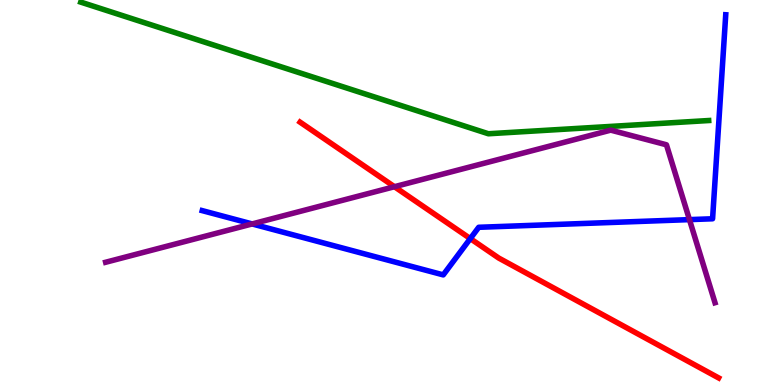[{'lines': ['blue', 'red'], 'intersections': [{'x': 6.07, 'y': 3.8}]}, {'lines': ['green', 'red'], 'intersections': []}, {'lines': ['purple', 'red'], 'intersections': [{'x': 5.09, 'y': 5.15}]}, {'lines': ['blue', 'green'], 'intersections': []}, {'lines': ['blue', 'purple'], 'intersections': [{'x': 3.25, 'y': 4.18}, {'x': 8.9, 'y': 4.3}]}, {'lines': ['green', 'purple'], 'intersections': []}]